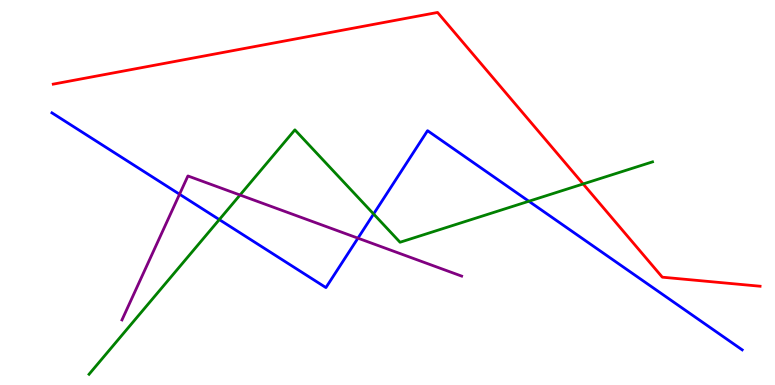[{'lines': ['blue', 'red'], 'intersections': []}, {'lines': ['green', 'red'], 'intersections': [{'x': 7.52, 'y': 5.22}]}, {'lines': ['purple', 'red'], 'intersections': []}, {'lines': ['blue', 'green'], 'intersections': [{'x': 2.83, 'y': 4.3}, {'x': 4.82, 'y': 4.44}, {'x': 6.82, 'y': 4.77}]}, {'lines': ['blue', 'purple'], 'intersections': [{'x': 2.32, 'y': 4.95}, {'x': 4.62, 'y': 3.81}]}, {'lines': ['green', 'purple'], 'intersections': [{'x': 3.1, 'y': 4.93}]}]